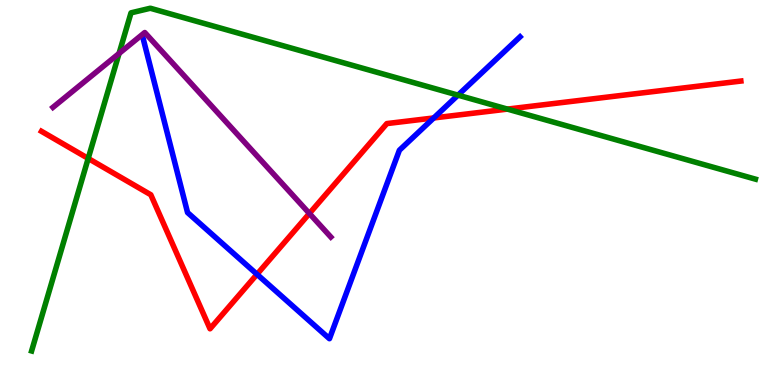[{'lines': ['blue', 'red'], 'intersections': [{'x': 3.32, 'y': 2.88}, {'x': 5.6, 'y': 6.94}]}, {'lines': ['green', 'red'], 'intersections': [{'x': 1.14, 'y': 5.88}, {'x': 6.55, 'y': 7.17}]}, {'lines': ['purple', 'red'], 'intersections': [{'x': 3.99, 'y': 4.46}]}, {'lines': ['blue', 'green'], 'intersections': [{'x': 5.91, 'y': 7.53}]}, {'lines': ['blue', 'purple'], 'intersections': []}, {'lines': ['green', 'purple'], 'intersections': [{'x': 1.54, 'y': 8.61}]}]